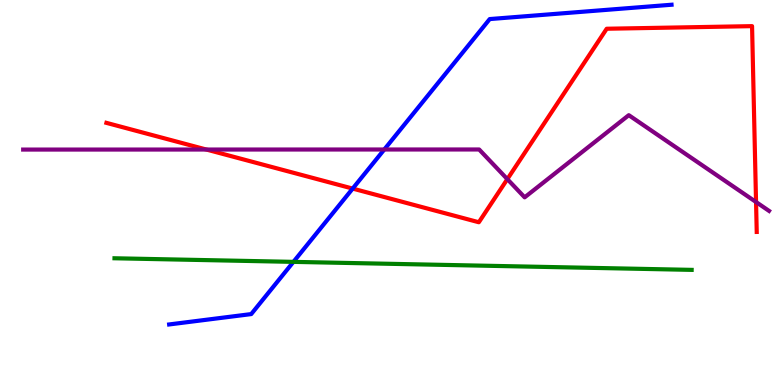[{'lines': ['blue', 'red'], 'intersections': [{'x': 4.55, 'y': 5.1}]}, {'lines': ['green', 'red'], 'intersections': []}, {'lines': ['purple', 'red'], 'intersections': [{'x': 2.66, 'y': 6.12}, {'x': 6.55, 'y': 5.35}, {'x': 9.76, 'y': 4.75}]}, {'lines': ['blue', 'green'], 'intersections': [{'x': 3.79, 'y': 3.2}]}, {'lines': ['blue', 'purple'], 'intersections': [{'x': 4.96, 'y': 6.12}]}, {'lines': ['green', 'purple'], 'intersections': []}]